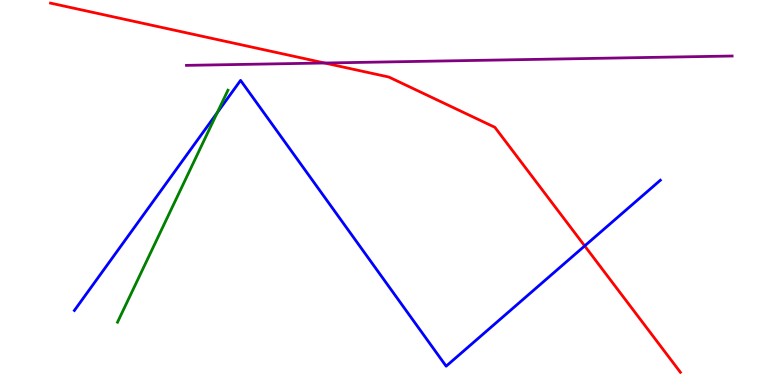[{'lines': ['blue', 'red'], 'intersections': [{'x': 7.54, 'y': 3.61}]}, {'lines': ['green', 'red'], 'intersections': []}, {'lines': ['purple', 'red'], 'intersections': [{'x': 4.19, 'y': 8.36}]}, {'lines': ['blue', 'green'], 'intersections': [{'x': 2.8, 'y': 7.07}]}, {'lines': ['blue', 'purple'], 'intersections': []}, {'lines': ['green', 'purple'], 'intersections': []}]